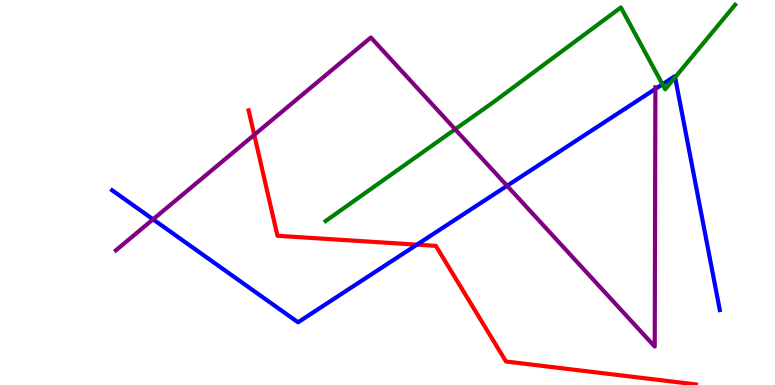[{'lines': ['blue', 'red'], 'intersections': [{'x': 5.38, 'y': 3.65}]}, {'lines': ['green', 'red'], 'intersections': []}, {'lines': ['purple', 'red'], 'intersections': [{'x': 3.28, 'y': 6.5}]}, {'lines': ['blue', 'green'], 'intersections': [{'x': 8.55, 'y': 7.81}, {'x': 8.71, 'y': 7.99}]}, {'lines': ['blue', 'purple'], 'intersections': [{'x': 1.97, 'y': 4.3}, {'x': 6.54, 'y': 5.17}, {'x': 8.46, 'y': 7.69}]}, {'lines': ['green', 'purple'], 'intersections': [{'x': 5.87, 'y': 6.64}]}]